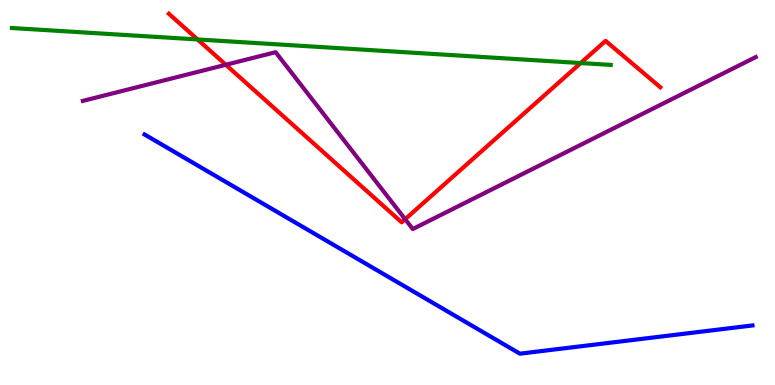[{'lines': ['blue', 'red'], 'intersections': []}, {'lines': ['green', 'red'], 'intersections': [{'x': 2.55, 'y': 8.98}, {'x': 7.49, 'y': 8.36}]}, {'lines': ['purple', 'red'], 'intersections': [{'x': 2.91, 'y': 8.32}, {'x': 5.23, 'y': 4.31}]}, {'lines': ['blue', 'green'], 'intersections': []}, {'lines': ['blue', 'purple'], 'intersections': []}, {'lines': ['green', 'purple'], 'intersections': []}]